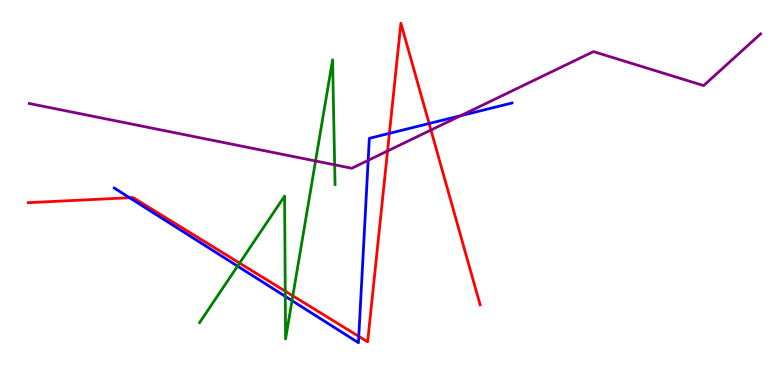[{'lines': ['blue', 'red'], 'intersections': [{'x': 1.67, 'y': 4.86}, {'x': 4.63, 'y': 1.26}, {'x': 5.02, 'y': 6.54}, {'x': 5.54, 'y': 6.79}]}, {'lines': ['green', 'red'], 'intersections': [{'x': 3.09, 'y': 3.17}, {'x': 3.68, 'y': 2.44}, {'x': 3.78, 'y': 2.32}]}, {'lines': ['purple', 'red'], 'intersections': [{'x': 5.0, 'y': 6.08}, {'x': 5.56, 'y': 6.62}]}, {'lines': ['blue', 'green'], 'intersections': [{'x': 3.07, 'y': 3.09}, {'x': 3.68, 'y': 2.3}, {'x': 3.77, 'y': 2.19}]}, {'lines': ['blue', 'purple'], 'intersections': [{'x': 4.75, 'y': 5.84}, {'x': 5.94, 'y': 6.99}]}, {'lines': ['green', 'purple'], 'intersections': [{'x': 4.07, 'y': 5.82}, {'x': 4.32, 'y': 5.72}]}]